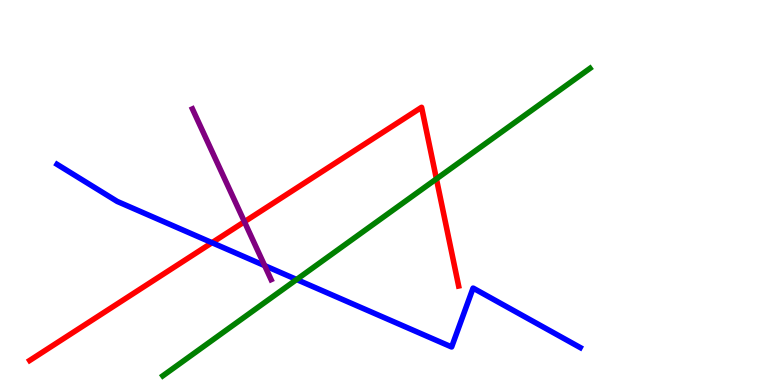[{'lines': ['blue', 'red'], 'intersections': [{'x': 2.74, 'y': 3.7}]}, {'lines': ['green', 'red'], 'intersections': [{'x': 5.63, 'y': 5.35}]}, {'lines': ['purple', 'red'], 'intersections': [{'x': 3.15, 'y': 4.24}]}, {'lines': ['blue', 'green'], 'intersections': [{'x': 3.83, 'y': 2.74}]}, {'lines': ['blue', 'purple'], 'intersections': [{'x': 3.41, 'y': 3.1}]}, {'lines': ['green', 'purple'], 'intersections': []}]